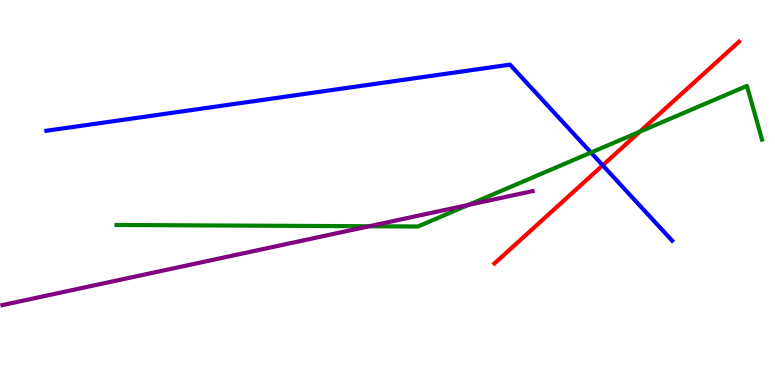[{'lines': ['blue', 'red'], 'intersections': [{'x': 7.78, 'y': 5.71}]}, {'lines': ['green', 'red'], 'intersections': [{'x': 8.26, 'y': 6.58}]}, {'lines': ['purple', 'red'], 'intersections': []}, {'lines': ['blue', 'green'], 'intersections': [{'x': 7.63, 'y': 6.04}]}, {'lines': ['blue', 'purple'], 'intersections': []}, {'lines': ['green', 'purple'], 'intersections': [{'x': 4.76, 'y': 4.12}, {'x': 6.04, 'y': 4.68}]}]